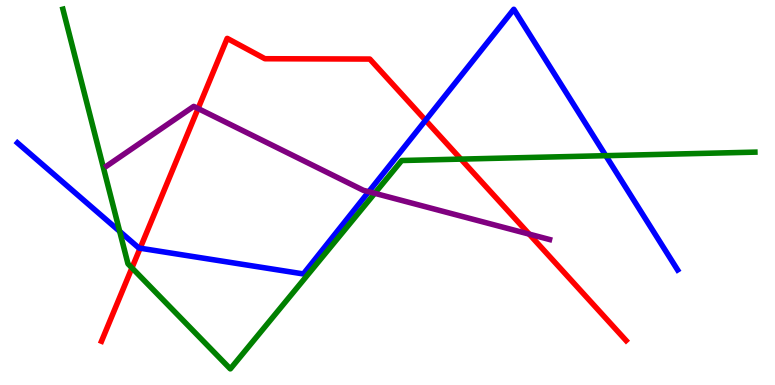[{'lines': ['blue', 'red'], 'intersections': [{'x': 1.81, 'y': 3.55}, {'x': 5.49, 'y': 6.88}]}, {'lines': ['green', 'red'], 'intersections': [{'x': 1.7, 'y': 3.04}, {'x': 5.95, 'y': 5.87}]}, {'lines': ['purple', 'red'], 'intersections': [{'x': 2.56, 'y': 7.18}, {'x': 6.83, 'y': 3.92}]}, {'lines': ['blue', 'green'], 'intersections': [{'x': 1.54, 'y': 3.99}, {'x': 7.82, 'y': 5.96}]}, {'lines': ['blue', 'purple'], 'intersections': [{'x': 4.76, 'y': 5.02}]}, {'lines': ['green', 'purple'], 'intersections': [{'x': 4.84, 'y': 4.98}]}]